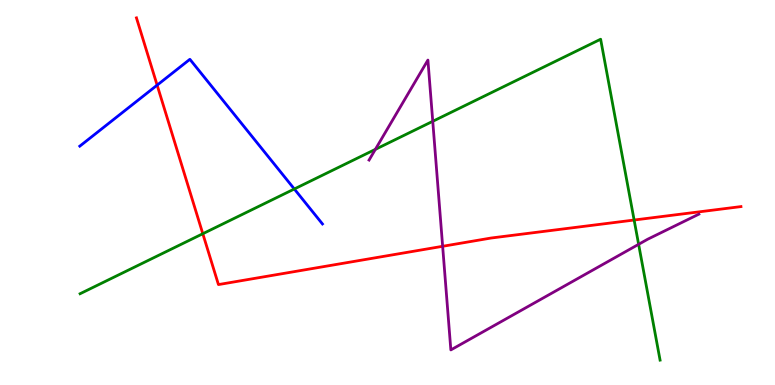[{'lines': ['blue', 'red'], 'intersections': [{'x': 2.03, 'y': 7.79}]}, {'lines': ['green', 'red'], 'intersections': [{'x': 2.62, 'y': 3.93}, {'x': 8.18, 'y': 4.28}]}, {'lines': ['purple', 'red'], 'intersections': [{'x': 5.71, 'y': 3.6}]}, {'lines': ['blue', 'green'], 'intersections': [{'x': 3.8, 'y': 5.09}]}, {'lines': ['blue', 'purple'], 'intersections': []}, {'lines': ['green', 'purple'], 'intersections': [{'x': 4.84, 'y': 6.12}, {'x': 5.58, 'y': 6.85}, {'x': 8.24, 'y': 3.65}]}]